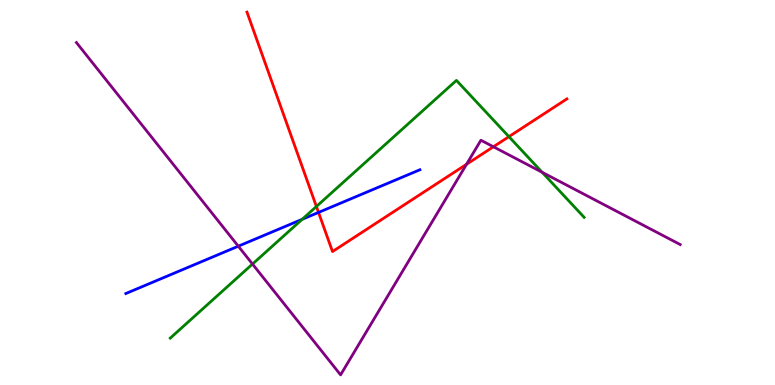[{'lines': ['blue', 'red'], 'intersections': [{'x': 4.11, 'y': 4.48}]}, {'lines': ['green', 'red'], 'intersections': [{'x': 4.08, 'y': 4.64}, {'x': 6.57, 'y': 6.45}]}, {'lines': ['purple', 'red'], 'intersections': [{'x': 6.02, 'y': 5.73}, {'x': 6.37, 'y': 6.19}]}, {'lines': ['blue', 'green'], 'intersections': [{'x': 3.9, 'y': 4.3}]}, {'lines': ['blue', 'purple'], 'intersections': [{'x': 3.07, 'y': 3.61}]}, {'lines': ['green', 'purple'], 'intersections': [{'x': 3.26, 'y': 3.14}, {'x': 7.0, 'y': 5.53}]}]